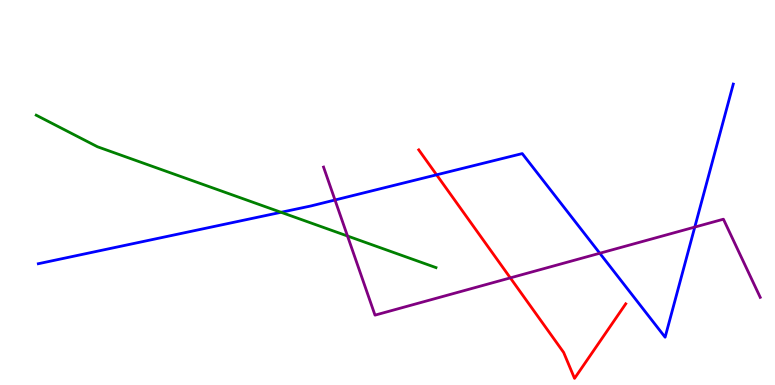[{'lines': ['blue', 'red'], 'intersections': [{'x': 5.63, 'y': 5.46}]}, {'lines': ['green', 'red'], 'intersections': []}, {'lines': ['purple', 'red'], 'intersections': [{'x': 6.58, 'y': 2.78}]}, {'lines': ['blue', 'green'], 'intersections': [{'x': 3.63, 'y': 4.49}]}, {'lines': ['blue', 'purple'], 'intersections': [{'x': 4.32, 'y': 4.81}, {'x': 7.74, 'y': 3.42}, {'x': 8.96, 'y': 4.1}]}, {'lines': ['green', 'purple'], 'intersections': [{'x': 4.48, 'y': 3.87}]}]